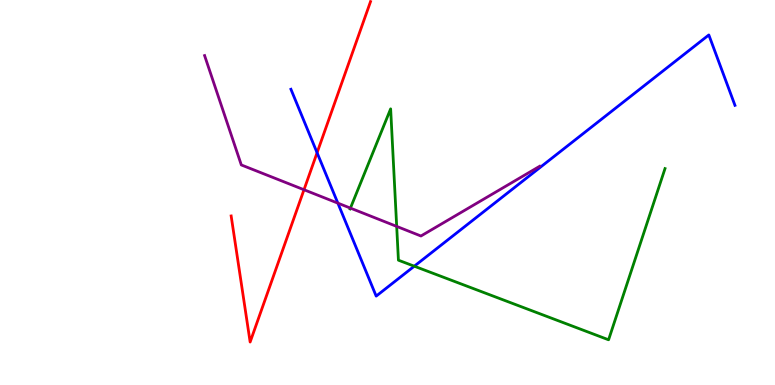[{'lines': ['blue', 'red'], 'intersections': [{'x': 4.09, 'y': 6.03}]}, {'lines': ['green', 'red'], 'intersections': []}, {'lines': ['purple', 'red'], 'intersections': [{'x': 3.92, 'y': 5.07}]}, {'lines': ['blue', 'green'], 'intersections': [{'x': 5.35, 'y': 3.09}]}, {'lines': ['blue', 'purple'], 'intersections': [{'x': 4.36, 'y': 4.72}]}, {'lines': ['green', 'purple'], 'intersections': [{'x': 4.52, 'y': 4.59}, {'x': 5.12, 'y': 4.12}]}]